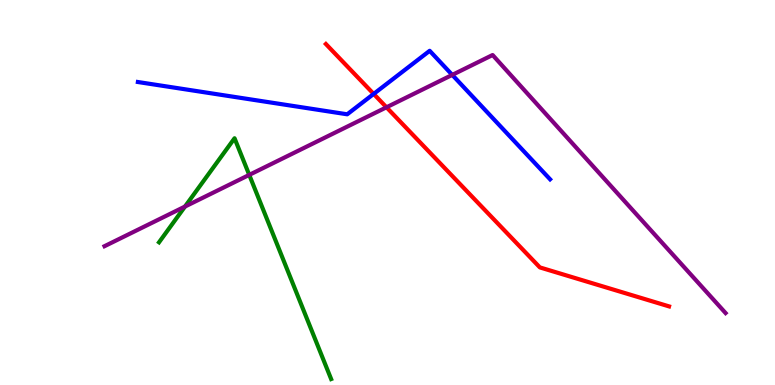[{'lines': ['blue', 'red'], 'intersections': [{'x': 4.82, 'y': 7.56}]}, {'lines': ['green', 'red'], 'intersections': []}, {'lines': ['purple', 'red'], 'intersections': [{'x': 4.99, 'y': 7.21}]}, {'lines': ['blue', 'green'], 'intersections': []}, {'lines': ['blue', 'purple'], 'intersections': [{'x': 5.84, 'y': 8.05}]}, {'lines': ['green', 'purple'], 'intersections': [{'x': 2.39, 'y': 4.64}, {'x': 3.22, 'y': 5.46}]}]